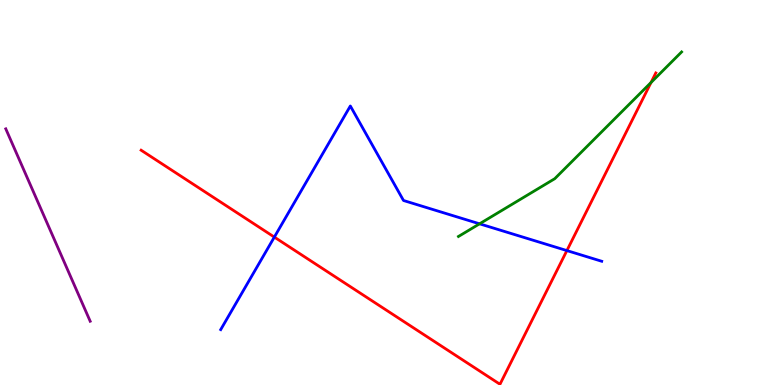[{'lines': ['blue', 'red'], 'intersections': [{'x': 3.54, 'y': 3.84}, {'x': 7.31, 'y': 3.49}]}, {'lines': ['green', 'red'], 'intersections': [{'x': 8.4, 'y': 7.86}]}, {'lines': ['purple', 'red'], 'intersections': []}, {'lines': ['blue', 'green'], 'intersections': [{'x': 6.19, 'y': 4.19}]}, {'lines': ['blue', 'purple'], 'intersections': []}, {'lines': ['green', 'purple'], 'intersections': []}]